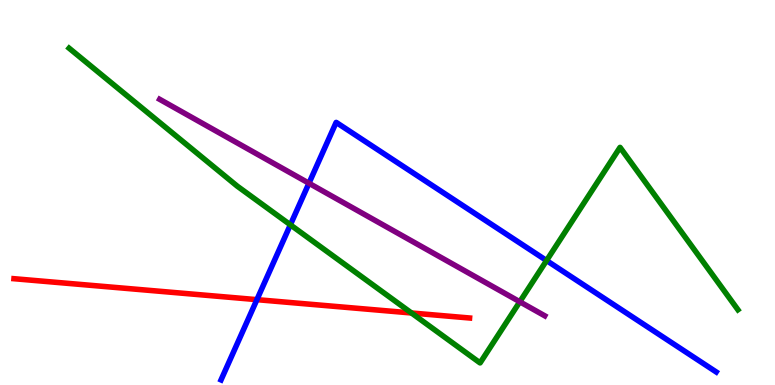[{'lines': ['blue', 'red'], 'intersections': [{'x': 3.32, 'y': 2.22}]}, {'lines': ['green', 'red'], 'intersections': [{'x': 5.31, 'y': 1.87}]}, {'lines': ['purple', 'red'], 'intersections': []}, {'lines': ['blue', 'green'], 'intersections': [{'x': 3.75, 'y': 4.16}, {'x': 7.05, 'y': 3.23}]}, {'lines': ['blue', 'purple'], 'intersections': [{'x': 3.99, 'y': 5.24}]}, {'lines': ['green', 'purple'], 'intersections': [{'x': 6.71, 'y': 2.16}]}]